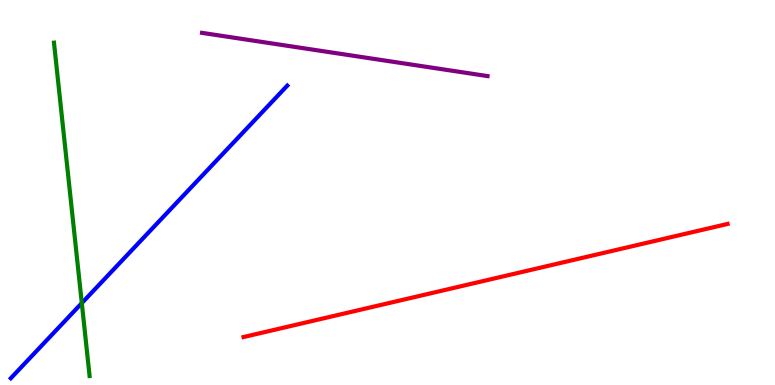[{'lines': ['blue', 'red'], 'intersections': []}, {'lines': ['green', 'red'], 'intersections': []}, {'lines': ['purple', 'red'], 'intersections': []}, {'lines': ['blue', 'green'], 'intersections': [{'x': 1.06, 'y': 2.13}]}, {'lines': ['blue', 'purple'], 'intersections': []}, {'lines': ['green', 'purple'], 'intersections': []}]